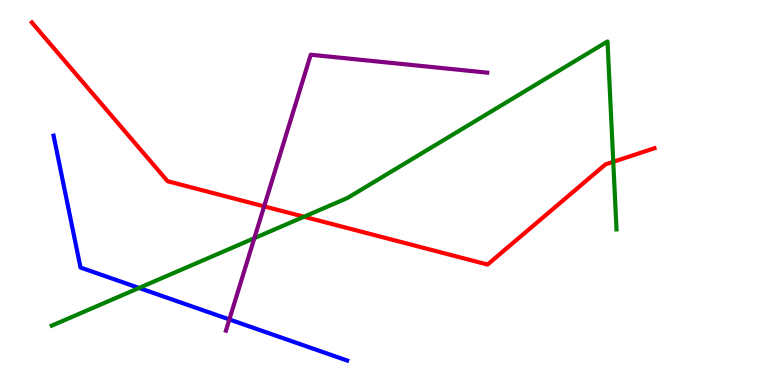[{'lines': ['blue', 'red'], 'intersections': []}, {'lines': ['green', 'red'], 'intersections': [{'x': 3.92, 'y': 4.37}, {'x': 7.91, 'y': 5.8}]}, {'lines': ['purple', 'red'], 'intersections': [{'x': 3.41, 'y': 4.64}]}, {'lines': ['blue', 'green'], 'intersections': [{'x': 1.79, 'y': 2.52}]}, {'lines': ['blue', 'purple'], 'intersections': [{'x': 2.96, 'y': 1.7}]}, {'lines': ['green', 'purple'], 'intersections': [{'x': 3.28, 'y': 3.81}]}]